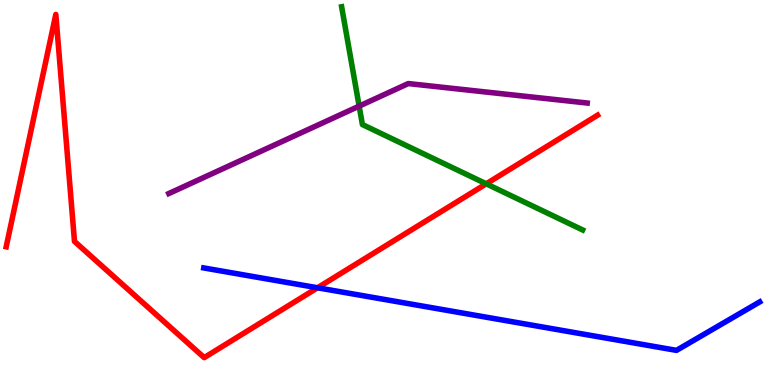[{'lines': ['blue', 'red'], 'intersections': [{'x': 4.1, 'y': 2.53}]}, {'lines': ['green', 'red'], 'intersections': [{'x': 6.27, 'y': 5.23}]}, {'lines': ['purple', 'red'], 'intersections': []}, {'lines': ['blue', 'green'], 'intersections': []}, {'lines': ['blue', 'purple'], 'intersections': []}, {'lines': ['green', 'purple'], 'intersections': [{'x': 4.63, 'y': 7.24}]}]